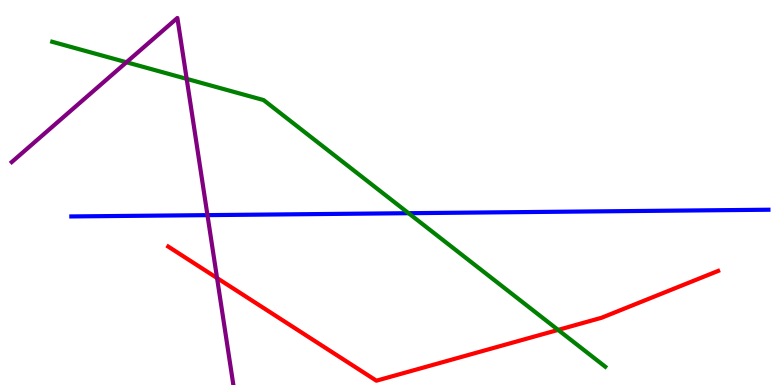[{'lines': ['blue', 'red'], 'intersections': []}, {'lines': ['green', 'red'], 'intersections': [{'x': 7.2, 'y': 1.43}]}, {'lines': ['purple', 'red'], 'intersections': [{'x': 2.8, 'y': 2.78}]}, {'lines': ['blue', 'green'], 'intersections': [{'x': 5.27, 'y': 4.46}]}, {'lines': ['blue', 'purple'], 'intersections': [{'x': 2.68, 'y': 4.41}]}, {'lines': ['green', 'purple'], 'intersections': [{'x': 1.63, 'y': 8.38}, {'x': 2.41, 'y': 7.95}]}]